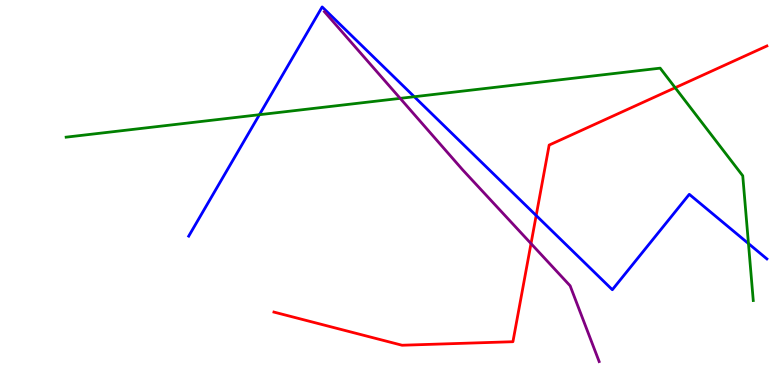[{'lines': ['blue', 'red'], 'intersections': [{'x': 6.92, 'y': 4.4}]}, {'lines': ['green', 'red'], 'intersections': [{'x': 8.71, 'y': 7.72}]}, {'lines': ['purple', 'red'], 'intersections': [{'x': 6.85, 'y': 3.67}]}, {'lines': ['blue', 'green'], 'intersections': [{'x': 3.35, 'y': 7.02}, {'x': 5.35, 'y': 7.49}, {'x': 9.66, 'y': 3.67}]}, {'lines': ['blue', 'purple'], 'intersections': []}, {'lines': ['green', 'purple'], 'intersections': [{'x': 5.16, 'y': 7.45}]}]